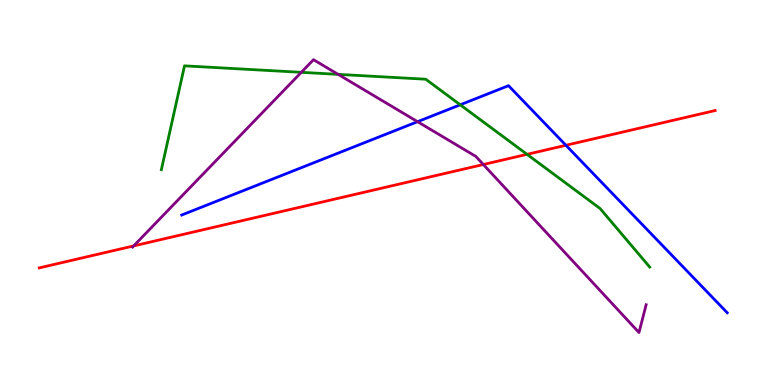[{'lines': ['blue', 'red'], 'intersections': [{'x': 7.3, 'y': 6.23}]}, {'lines': ['green', 'red'], 'intersections': [{'x': 6.8, 'y': 5.99}]}, {'lines': ['purple', 'red'], 'intersections': [{'x': 1.72, 'y': 3.61}, {'x': 6.24, 'y': 5.73}]}, {'lines': ['blue', 'green'], 'intersections': [{'x': 5.94, 'y': 7.28}]}, {'lines': ['blue', 'purple'], 'intersections': [{'x': 5.39, 'y': 6.84}]}, {'lines': ['green', 'purple'], 'intersections': [{'x': 3.89, 'y': 8.12}, {'x': 4.36, 'y': 8.07}]}]